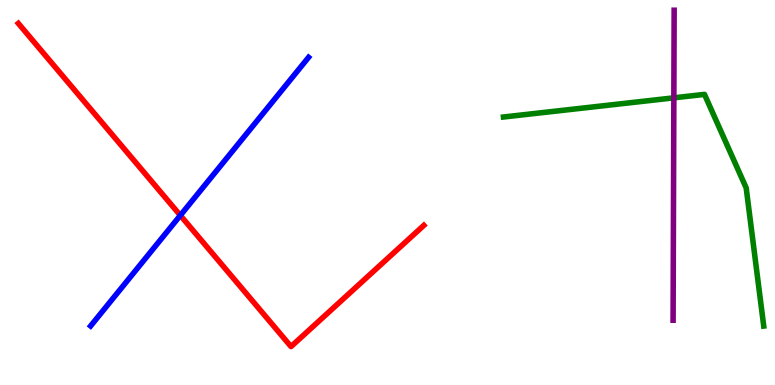[{'lines': ['blue', 'red'], 'intersections': [{'x': 2.33, 'y': 4.41}]}, {'lines': ['green', 'red'], 'intersections': []}, {'lines': ['purple', 'red'], 'intersections': []}, {'lines': ['blue', 'green'], 'intersections': []}, {'lines': ['blue', 'purple'], 'intersections': []}, {'lines': ['green', 'purple'], 'intersections': [{'x': 8.69, 'y': 7.46}]}]